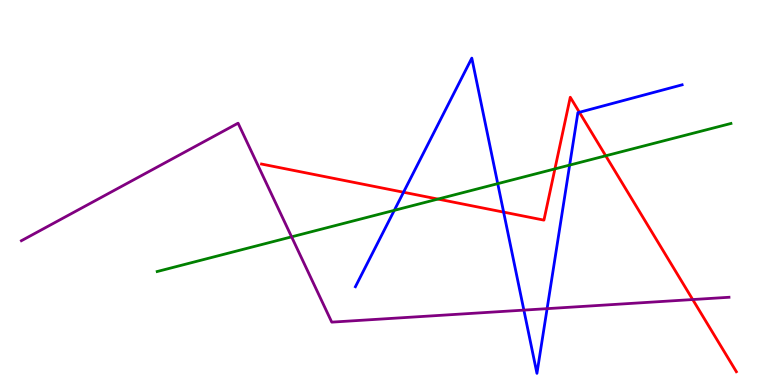[{'lines': ['blue', 'red'], 'intersections': [{'x': 5.21, 'y': 5.01}, {'x': 6.5, 'y': 4.49}, {'x': 7.48, 'y': 7.08}]}, {'lines': ['green', 'red'], 'intersections': [{'x': 5.65, 'y': 4.83}, {'x': 7.16, 'y': 5.61}, {'x': 7.82, 'y': 5.95}]}, {'lines': ['purple', 'red'], 'intersections': [{'x': 8.94, 'y': 2.22}]}, {'lines': ['blue', 'green'], 'intersections': [{'x': 5.09, 'y': 4.54}, {'x': 6.42, 'y': 5.23}, {'x': 7.35, 'y': 5.71}]}, {'lines': ['blue', 'purple'], 'intersections': [{'x': 6.76, 'y': 1.95}, {'x': 7.06, 'y': 1.98}]}, {'lines': ['green', 'purple'], 'intersections': [{'x': 3.76, 'y': 3.85}]}]